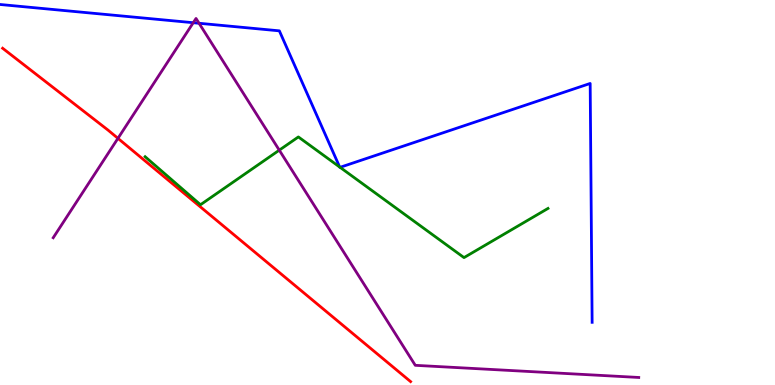[{'lines': ['blue', 'red'], 'intersections': []}, {'lines': ['green', 'red'], 'intersections': []}, {'lines': ['purple', 'red'], 'intersections': [{'x': 1.52, 'y': 6.41}]}, {'lines': ['blue', 'green'], 'intersections': [{'x': 4.38, 'y': 5.66}, {'x': 4.39, 'y': 5.65}]}, {'lines': ['blue', 'purple'], 'intersections': [{'x': 2.49, 'y': 9.41}, {'x': 2.57, 'y': 9.4}]}, {'lines': ['green', 'purple'], 'intersections': [{'x': 3.6, 'y': 6.1}]}]